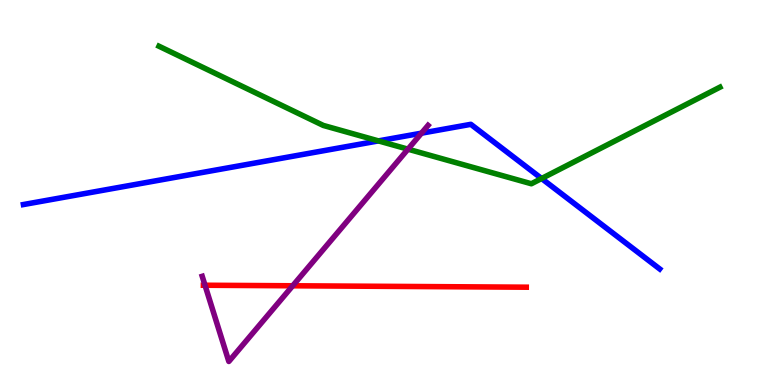[{'lines': ['blue', 'red'], 'intersections': []}, {'lines': ['green', 'red'], 'intersections': []}, {'lines': ['purple', 'red'], 'intersections': [{'x': 2.65, 'y': 2.59}, {'x': 3.78, 'y': 2.58}]}, {'lines': ['blue', 'green'], 'intersections': [{'x': 4.88, 'y': 6.34}, {'x': 6.99, 'y': 5.36}]}, {'lines': ['blue', 'purple'], 'intersections': [{'x': 5.44, 'y': 6.54}]}, {'lines': ['green', 'purple'], 'intersections': [{'x': 5.26, 'y': 6.13}]}]